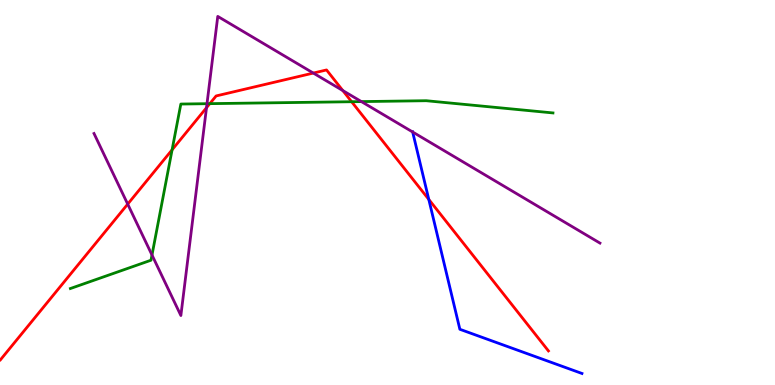[{'lines': ['blue', 'red'], 'intersections': [{'x': 5.53, 'y': 4.82}]}, {'lines': ['green', 'red'], 'intersections': [{'x': 2.22, 'y': 6.11}, {'x': 2.71, 'y': 7.31}, {'x': 4.54, 'y': 7.36}]}, {'lines': ['purple', 'red'], 'intersections': [{'x': 1.65, 'y': 4.7}, {'x': 2.66, 'y': 7.2}, {'x': 4.04, 'y': 8.1}, {'x': 4.42, 'y': 7.65}]}, {'lines': ['blue', 'green'], 'intersections': []}, {'lines': ['blue', 'purple'], 'intersections': [{'x': 5.32, 'y': 6.57}]}, {'lines': ['green', 'purple'], 'intersections': [{'x': 1.96, 'y': 3.38}, {'x': 2.67, 'y': 7.31}, {'x': 4.66, 'y': 7.36}]}]